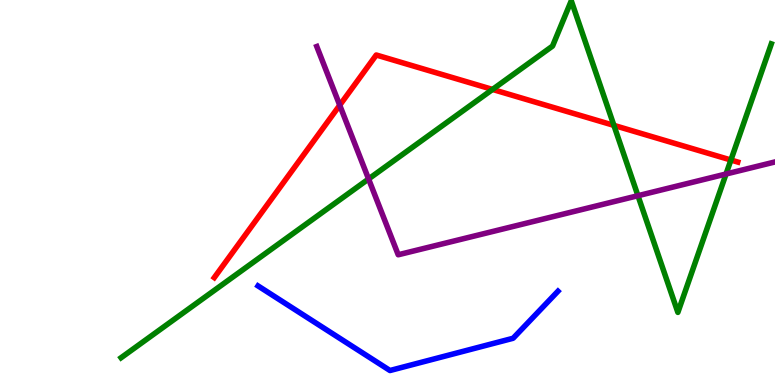[{'lines': ['blue', 'red'], 'intersections': []}, {'lines': ['green', 'red'], 'intersections': [{'x': 6.36, 'y': 7.68}, {'x': 7.92, 'y': 6.74}, {'x': 9.43, 'y': 5.84}]}, {'lines': ['purple', 'red'], 'intersections': [{'x': 4.38, 'y': 7.27}]}, {'lines': ['blue', 'green'], 'intersections': []}, {'lines': ['blue', 'purple'], 'intersections': []}, {'lines': ['green', 'purple'], 'intersections': [{'x': 4.76, 'y': 5.35}, {'x': 8.23, 'y': 4.92}, {'x': 9.37, 'y': 5.48}]}]